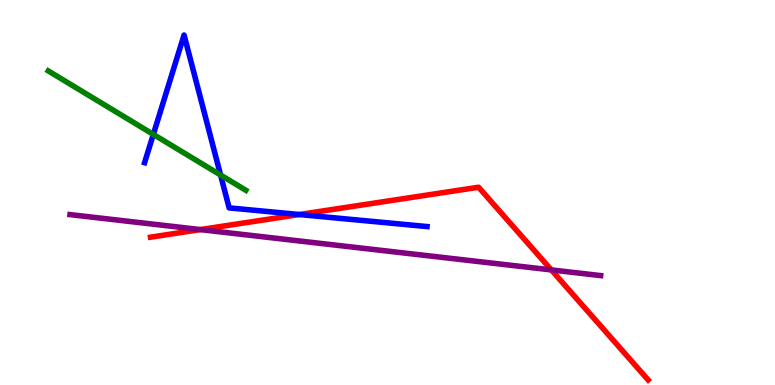[{'lines': ['blue', 'red'], 'intersections': [{'x': 3.86, 'y': 4.43}]}, {'lines': ['green', 'red'], 'intersections': []}, {'lines': ['purple', 'red'], 'intersections': [{'x': 2.59, 'y': 4.04}, {'x': 7.11, 'y': 2.99}]}, {'lines': ['blue', 'green'], 'intersections': [{'x': 1.98, 'y': 6.51}, {'x': 2.85, 'y': 5.45}]}, {'lines': ['blue', 'purple'], 'intersections': []}, {'lines': ['green', 'purple'], 'intersections': []}]